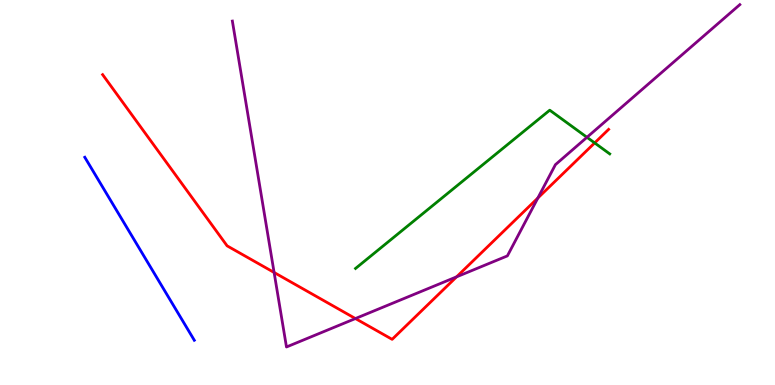[{'lines': ['blue', 'red'], 'intersections': []}, {'lines': ['green', 'red'], 'intersections': [{'x': 7.67, 'y': 6.29}]}, {'lines': ['purple', 'red'], 'intersections': [{'x': 3.54, 'y': 2.92}, {'x': 4.59, 'y': 1.73}, {'x': 5.89, 'y': 2.81}, {'x': 6.94, 'y': 4.86}]}, {'lines': ['blue', 'green'], 'intersections': []}, {'lines': ['blue', 'purple'], 'intersections': []}, {'lines': ['green', 'purple'], 'intersections': [{'x': 7.57, 'y': 6.43}]}]